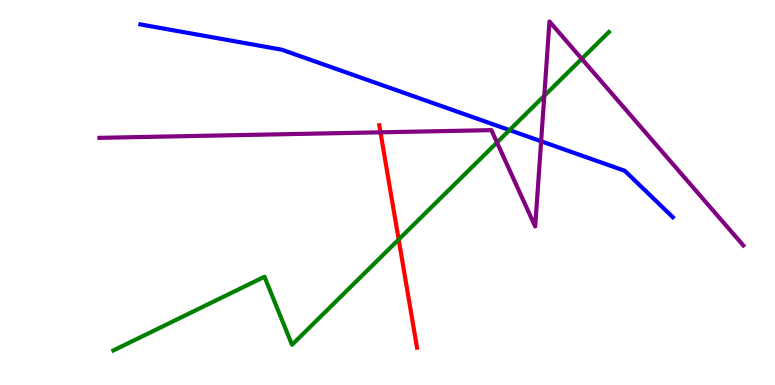[{'lines': ['blue', 'red'], 'intersections': []}, {'lines': ['green', 'red'], 'intersections': [{'x': 5.14, 'y': 3.78}]}, {'lines': ['purple', 'red'], 'intersections': [{'x': 4.91, 'y': 6.56}]}, {'lines': ['blue', 'green'], 'intersections': [{'x': 6.57, 'y': 6.62}]}, {'lines': ['blue', 'purple'], 'intersections': [{'x': 6.98, 'y': 6.33}]}, {'lines': ['green', 'purple'], 'intersections': [{'x': 6.41, 'y': 6.3}, {'x': 7.02, 'y': 7.51}, {'x': 7.51, 'y': 8.47}]}]